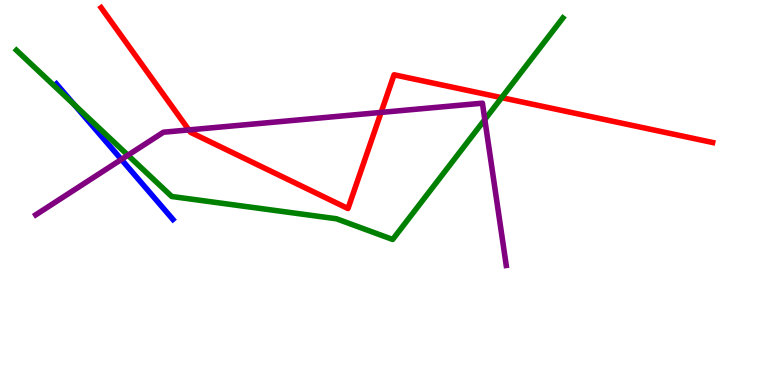[{'lines': ['blue', 'red'], 'intersections': []}, {'lines': ['green', 'red'], 'intersections': [{'x': 6.47, 'y': 7.46}]}, {'lines': ['purple', 'red'], 'intersections': [{'x': 2.44, 'y': 6.63}, {'x': 4.92, 'y': 7.08}]}, {'lines': ['blue', 'green'], 'intersections': [{'x': 0.959, 'y': 7.28}]}, {'lines': ['blue', 'purple'], 'intersections': [{'x': 1.57, 'y': 5.86}]}, {'lines': ['green', 'purple'], 'intersections': [{'x': 1.65, 'y': 5.97}, {'x': 6.26, 'y': 6.9}]}]